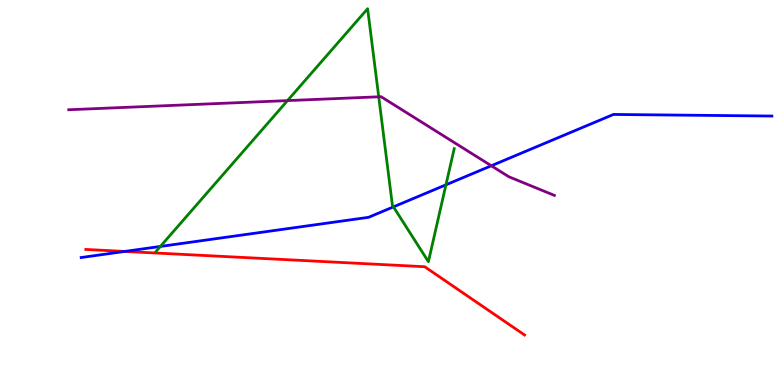[{'lines': ['blue', 'red'], 'intersections': [{'x': 1.61, 'y': 3.47}]}, {'lines': ['green', 'red'], 'intersections': []}, {'lines': ['purple', 'red'], 'intersections': []}, {'lines': ['blue', 'green'], 'intersections': [{'x': 2.07, 'y': 3.6}, {'x': 5.08, 'y': 4.63}, {'x': 5.75, 'y': 5.2}]}, {'lines': ['blue', 'purple'], 'intersections': [{'x': 6.34, 'y': 5.69}]}, {'lines': ['green', 'purple'], 'intersections': [{'x': 3.71, 'y': 7.39}, {'x': 4.89, 'y': 7.49}]}]